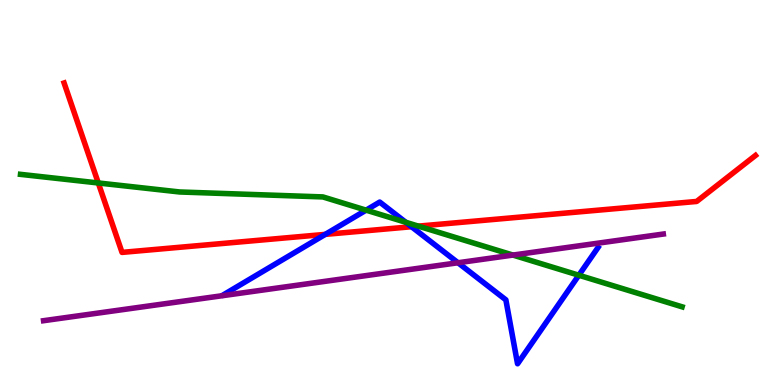[{'lines': ['blue', 'red'], 'intersections': [{'x': 4.2, 'y': 3.91}, {'x': 5.31, 'y': 4.11}]}, {'lines': ['green', 'red'], 'intersections': [{'x': 1.27, 'y': 5.25}, {'x': 5.4, 'y': 4.13}]}, {'lines': ['purple', 'red'], 'intersections': []}, {'lines': ['blue', 'green'], 'intersections': [{'x': 4.72, 'y': 4.54}, {'x': 5.24, 'y': 4.23}, {'x': 7.47, 'y': 2.85}]}, {'lines': ['blue', 'purple'], 'intersections': [{'x': 5.91, 'y': 3.18}]}, {'lines': ['green', 'purple'], 'intersections': [{'x': 6.62, 'y': 3.37}]}]